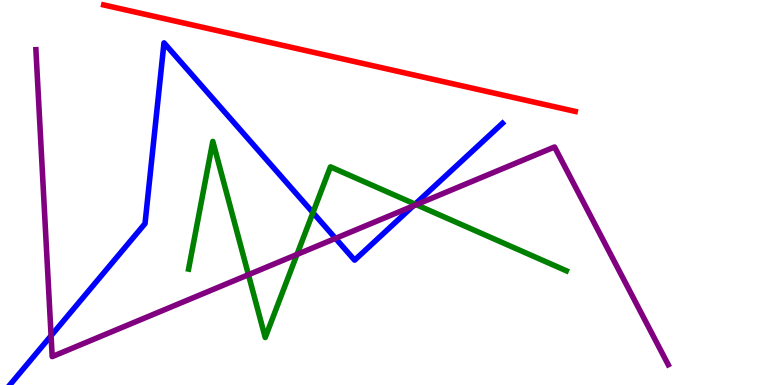[{'lines': ['blue', 'red'], 'intersections': []}, {'lines': ['green', 'red'], 'intersections': []}, {'lines': ['purple', 'red'], 'intersections': []}, {'lines': ['blue', 'green'], 'intersections': [{'x': 4.04, 'y': 4.48}, {'x': 5.36, 'y': 4.7}]}, {'lines': ['blue', 'purple'], 'intersections': [{'x': 0.659, 'y': 1.28}, {'x': 4.33, 'y': 3.81}, {'x': 5.33, 'y': 4.65}]}, {'lines': ['green', 'purple'], 'intersections': [{'x': 3.21, 'y': 2.86}, {'x': 3.83, 'y': 3.39}, {'x': 5.37, 'y': 4.68}]}]